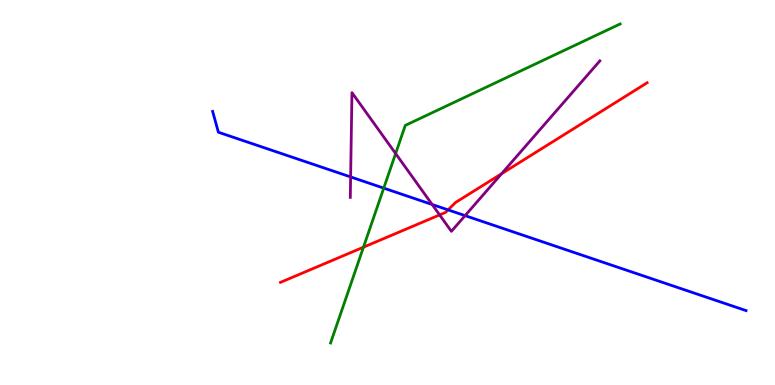[{'lines': ['blue', 'red'], 'intersections': [{'x': 5.78, 'y': 4.55}]}, {'lines': ['green', 'red'], 'intersections': [{'x': 4.69, 'y': 3.58}]}, {'lines': ['purple', 'red'], 'intersections': [{'x': 5.67, 'y': 4.42}, {'x': 6.47, 'y': 5.49}]}, {'lines': ['blue', 'green'], 'intersections': [{'x': 4.95, 'y': 5.11}]}, {'lines': ['blue', 'purple'], 'intersections': [{'x': 4.52, 'y': 5.4}, {'x': 5.58, 'y': 4.69}, {'x': 6.0, 'y': 4.4}]}, {'lines': ['green', 'purple'], 'intersections': [{'x': 5.1, 'y': 6.01}]}]